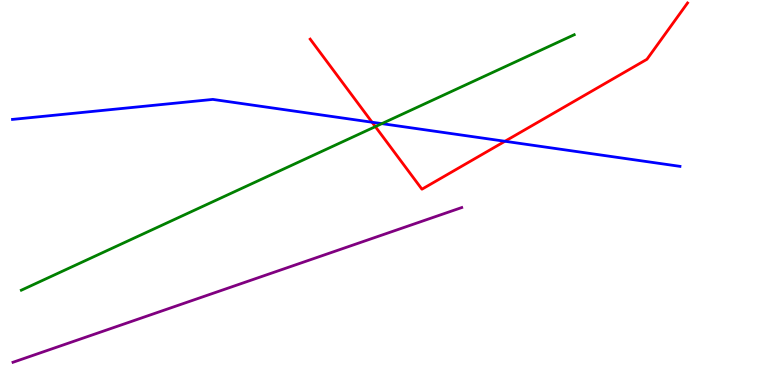[{'lines': ['blue', 'red'], 'intersections': [{'x': 4.8, 'y': 6.83}, {'x': 6.52, 'y': 6.33}]}, {'lines': ['green', 'red'], 'intersections': [{'x': 4.84, 'y': 6.71}]}, {'lines': ['purple', 'red'], 'intersections': []}, {'lines': ['blue', 'green'], 'intersections': [{'x': 4.93, 'y': 6.79}]}, {'lines': ['blue', 'purple'], 'intersections': []}, {'lines': ['green', 'purple'], 'intersections': []}]